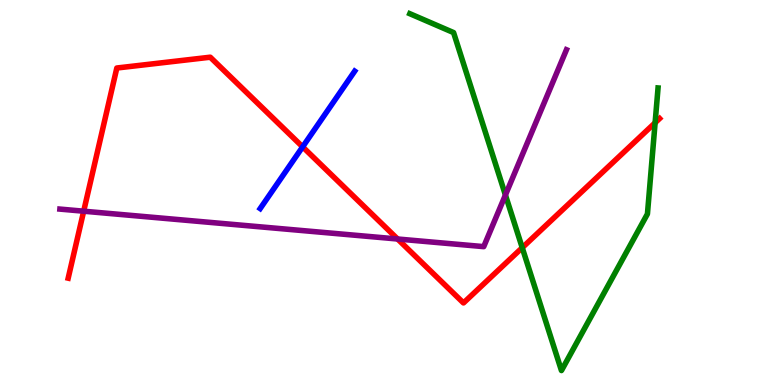[{'lines': ['blue', 'red'], 'intersections': [{'x': 3.9, 'y': 6.19}]}, {'lines': ['green', 'red'], 'intersections': [{'x': 6.74, 'y': 3.57}, {'x': 8.45, 'y': 6.81}]}, {'lines': ['purple', 'red'], 'intersections': [{'x': 1.08, 'y': 4.51}, {'x': 5.13, 'y': 3.79}]}, {'lines': ['blue', 'green'], 'intersections': []}, {'lines': ['blue', 'purple'], 'intersections': []}, {'lines': ['green', 'purple'], 'intersections': [{'x': 6.52, 'y': 4.93}]}]